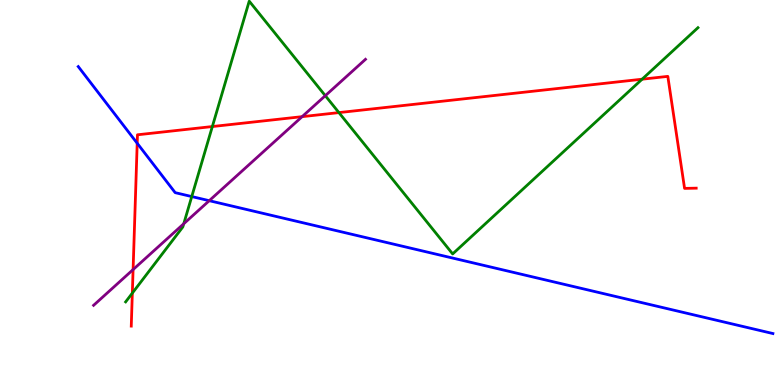[{'lines': ['blue', 'red'], 'intersections': [{'x': 1.77, 'y': 6.28}]}, {'lines': ['green', 'red'], 'intersections': [{'x': 1.71, 'y': 2.39}, {'x': 2.74, 'y': 6.71}, {'x': 4.37, 'y': 7.08}, {'x': 8.29, 'y': 7.94}]}, {'lines': ['purple', 'red'], 'intersections': [{'x': 1.72, 'y': 3.0}, {'x': 3.9, 'y': 6.97}]}, {'lines': ['blue', 'green'], 'intersections': [{'x': 2.47, 'y': 4.89}]}, {'lines': ['blue', 'purple'], 'intersections': [{'x': 2.7, 'y': 4.79}]}, {'lines': ['green', 'purple'], 'intersections': [{'x': 2.37, 'y': 4.19}, {'x': 4.2, 'y': 7.51}]}]